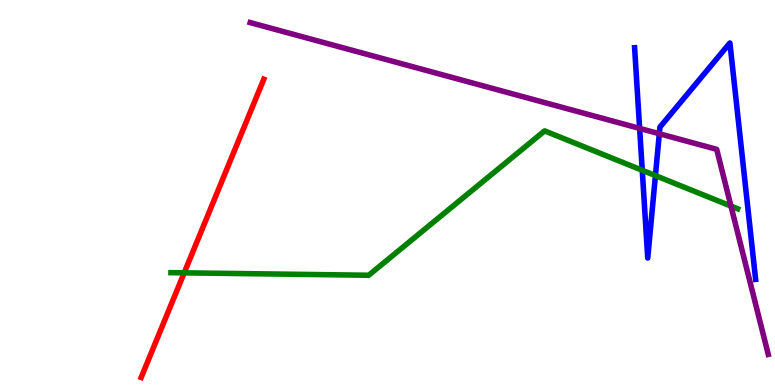[{'lines': ['blue', 'red'], 'intersections': []}, {'lines': ['green', 'red'], 'intersections': [{'x': 2.38, 'y': 2.91}]}, {'lines': ['purple', 'red'], 'intersections': []}, {'lines': ['blue', 'green'], 'intersections': [{'x': 8.29, 'y': 5.58}, {'x': 8.46, 'y': 5.44}]}, {'lines': ['blue', 'purple'], 'intersections': [{'x': 8.25, 'y': 6.67}, {'x': 8.51, 'y': 6.53}]}, {'lines': ['green', 'purple'], 'intersections': [{'x': 9.43, 'y': 4.65}]}]